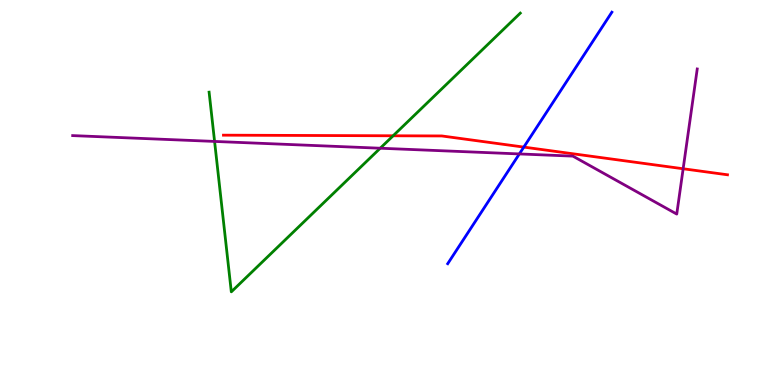[{'lines': ['blue', 'red'], 'intersections': [{'x': 6.76, 'y': 6.18}]}, {'lines': ['green', 'red'], 'intersections': [{'x': 5.07, 'y': 6.47}]}, {'lines': ['purple', 'red'], 'intersections': [{'x': 8.81, 'y': 5.62}]}, {'lines': ['blue', 'green'], 'intersections': []}, {'lines': ['blue', 'purple'], 'intersections': [{'x': 6.7, 'y': 6.0}]}, {'lines': ['green', 'purple'], 'intersections': [{'x': 2.77, 'y': 6.33}, {'x': 4.91, 'y': 6.15}]}]